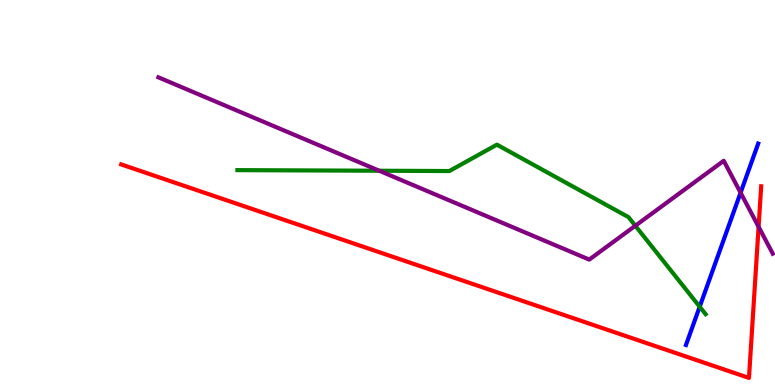[{'lines': ['blue', 'red'], 'intersections': []}, {'lines': ['green', 'red'], 'intersections': []}, {'lines': ['purple', 'red'], 'intersections': [{'x': 9.79, 'y': 4.11}]}, {'lines': ['blue', 'green'], 'intersections': [{'x': 9.03, 'y': 2.03}]}, {'lines': ['blue', 'purple'], 'intersections': [{'x': 9.56, 'y': 4.99}]}, {'lines': ['green', 'purple'], 'intersections': [{'x': 4.89, 'y': 5.57}, {'x': 8.2, 'y': 4.14}]}]